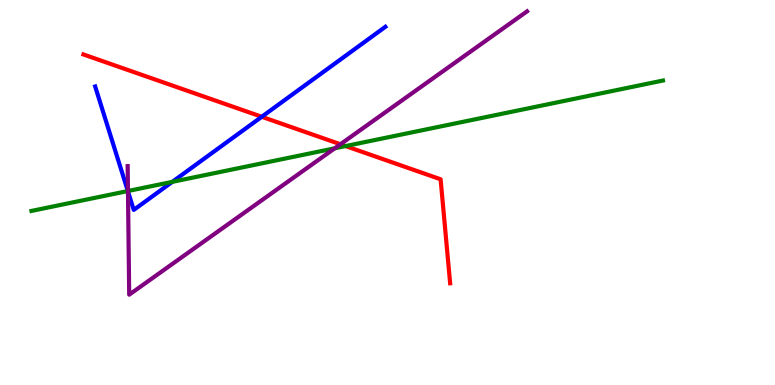[{'lines': ['blue', 'red'], 'intersections': [{'x': 3.38, 'y': 6.97}]}, {'lines': ['green', 'red'], 'intersections': [{'x': 4.46, 'y': 6.21}]}, {'lines': ['purple', 'red'], 'intersections': [{'x': 4.39, 'y': 6.25}]}, {'lines': ['blue', 'green'], 'intersections': [{'x': 1.65, 'y': 5.04}, {'x': 2.22, 'y': 5.28}]}, {'lines': ['blue', 'purple'], 'intersections': [{'x': 1.65, 'y': 5.03}]}, {'lines': ['green', 'purple'], 'intersections': [{'x': 1.65, 'y': 5.04}, {'x': 4.32, 'y': 6.15}]}]